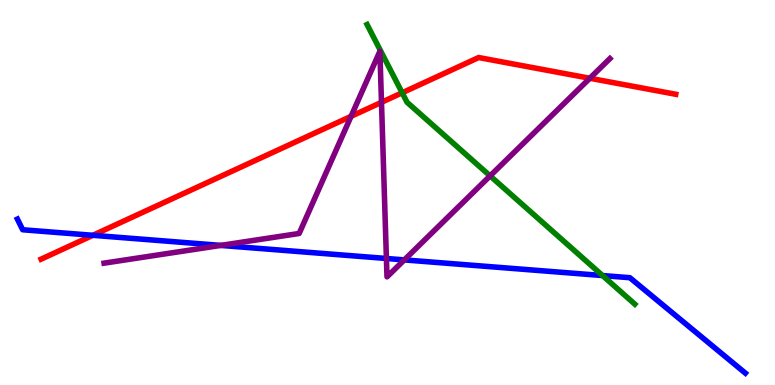[{'lines': ['blue', 'red'], 'intersections': [{'x': 1.2, 'y': 3.89}]}, {'lines': ['green', 'red'], 'intersections': [{'x': 5.19, 'y': 7.59}]}, {'lines': ['purple', 'red'], 'intersections': [{'x': 4.53, 'y': 6.98}, {'x': 4.92, 'y': 7.34}, {'x': 7.61, 'y': 7.97}]}, {'lines': ['blue', 'green'], 'intersections': [{'x': 7.77, 'y': 2.84}]}, {'lines': ['blue', 'purple'], 'intersections': [{'x': 2.85, 'y': 3.63}, {'x': 4.99, 'y': 3.29}, {'x': 5.22, 'y': 3.25}]}, {'lines': ['green', 'purple'], 'intersections': [{'x': 6.32, 'y': 5.43}]}]